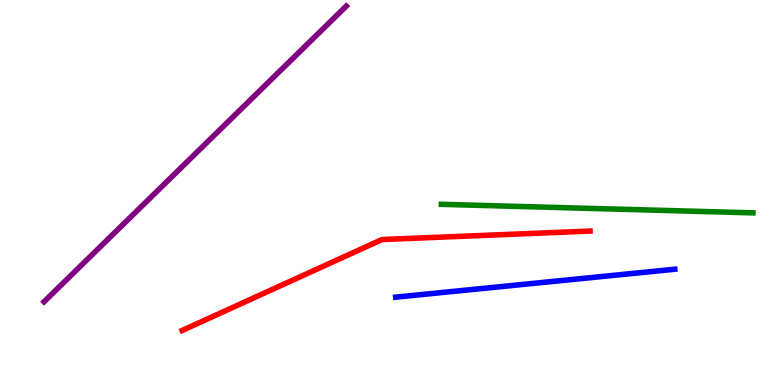[{'lines': ['blue', 'red'], 'intersections': []}, {'lines': ['green', 'red'], 'intersections': []}, {'lines': ['purple', 'red'], 'intersections': []}, {'lines': ['blue', 'green'], 'intersections': []}, {'lines': ['blue', 'purple'], 'intersections': []}, {'lines': ['green', 'purple'], 'intersections': []}]